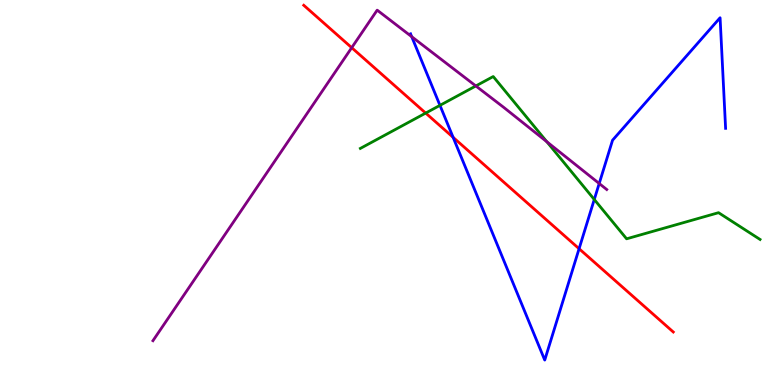[{'lines': ['blue', 'red'], 'intersections': [{'x': 5.85, 'y': 6.43}, {'x': 7.47, 'y': 3.54}]}, {'lines': ['green', 'red'], 'intersections': [{'x': 5.49, 'y': 7.06}]}, {'lines': ['purple', 'red'], 'intersections': [{'x': 4.54, 'y': 8.76}]}, {'lines': ['blue', 'green'], 'intersections': [{'x': 5.68, 'y': 7.26}, {'x': 7.67, 'y': 4.82}]}, {'lines': ['blue', 'purple'], 'intersections': [{'x': 5.31, 'y': 9.05}, {'x': 7.73, 'y': 5.23}]}, {'lines': ['green', 'purple'], 'intersections': [{'x': 6.14, 'y': 7.77}, {'x': 7.06, 'y': 6.32}]}]